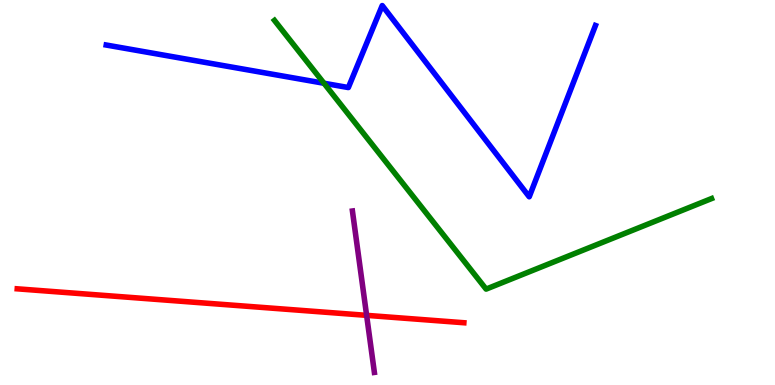[{'lines': ['blue', 'red'], 'intersections': []}, {'lines': ['green', 'red'], 'intersections': []}, {'lines': ['purple', 'red'], 'intersections': [{'x': 4.73, 'y': 1.81}]}, {'lines': ['blue', 'green'], 'intersections': [{'x': 4.18, 'y': 7.84}]}, {'lines': ['blue', 'purple'], 'intersections': []}, {'lines': ['green', 'purple'], 'intersections': []}]